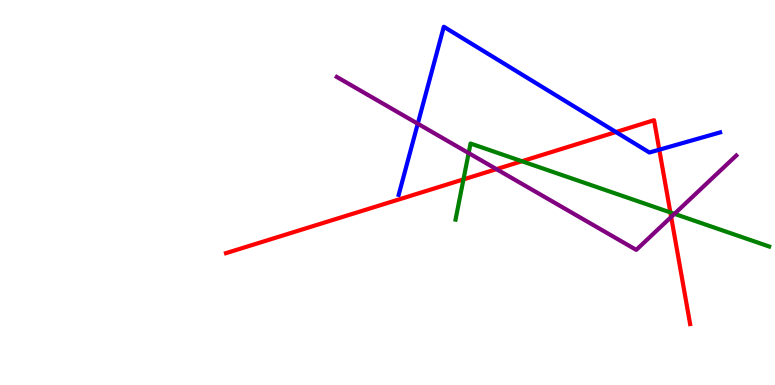[{'lines': ['blue', 'red'], 'intersections': [{'x': 7.95, 'y': 6.57}, {'x': 8.51, 'y': 6.11}]}, {'lines': ['green', 'red'], 'intersections': [{'x': 5.98, 'y': 5.34}, {'x': 6.73, 'y': 5.81}, {'x': 8.65, 'y': 4.48}]}, {'lines': ['purple', 'red'], 'intersections': [{'x': 6.41, 'y': 5.61}, {'x': 8.66, 'y': 4.36}]}, {'lines': ['blue', 'green'], 'intersections': []}, {'lines': ['blue', 'purple'], 'intersections': [{'x': 5.39, 'y': 6.79}]}, {'lines': ['green', 'purple'], 'intersections': [{'x': 6.05, 'y': 6.02}, {'x': 8.7, 'y': 4.45}]}]